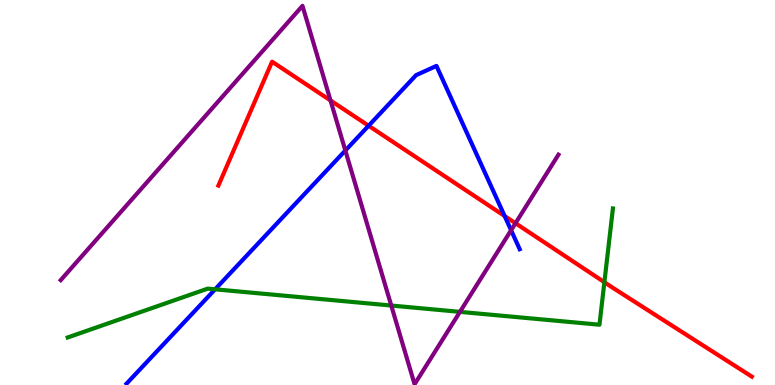[{'lines': ['blue', 'red'], 'intersections': [{'x': 4.76, 'y': 6.73}, {'x': 6.51, 'y': 4.39}]}, {'lines': ['green', 'red'], 'intersections': [{'x': 7.8, 'y': 2.67}]}, {'lines': ['purple', 'red'], 'intersections': [{'x': 4.26, 'y': 7.39}, {'x': 6.65, 'y': 4.2}]}, {'lines': ['blue', 'green'], 'intersections': [{'x': 2.78, 'y': 2.49}]}, {'lines': ['blue', 'purple'], 'intersections': [{'x': 4.46, 'y': 6.09}, {'x': 6.59, 'y': 4.02}]}, {'lines': ['green', 'purple'], 'intersections': [{'x': 5.05, 'y': 2.06}, {'x': 5.93, 'y': 1.9}]}]